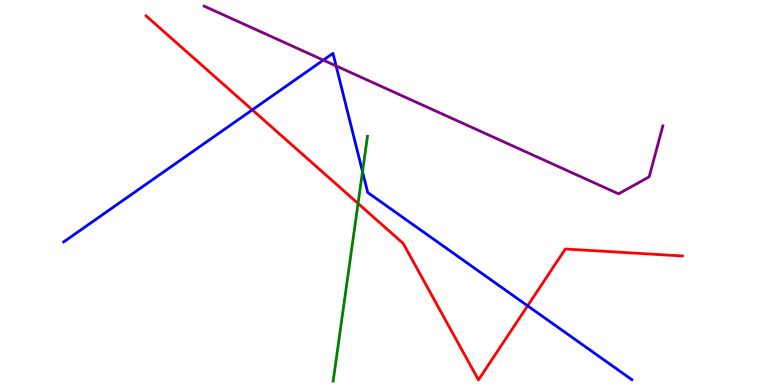[{'lines': ['blue', 'red'], 'intersections': [{'x': 3.26, 'y': 7.15}, {'x': 6.81, 'y': 2.06}]}, {'lines': ['green', 'red'], 'intersections': [{'x': 4.62, 'y': 4.72}]}, {'lines': ['purple', 'red'], 'intersections': []}, {'lines': ['blue', 'green'], 'intersections': [{'x': 4.68, 'y': 5.54}]}, {'lines': ['blue', 'purple'], 'intersections': [{'x': 4.17, 'y': 8.44}, {'x': 4.34, 'y': 8.29}]}, {'lines': ['green', 'purple'], 'intersections': []}]